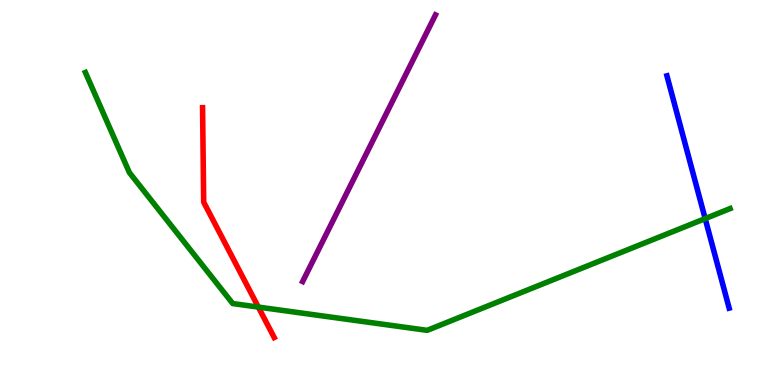[{'lines': ['blue', 'red'], 'intersections': []}, {'lines': ['green', 'red'], 'intersections': [{'x': 3.33, 'y': 2.02}]}, {'lines': ['purple', 'red'], 'intersections': []}, {'lines': ['blue', 'green'], 'intersections': [{'x': 9.1, 'y': 4.32}]}, {'lines': ['blue', 'purple'], 'intersections': []}, {'lines': ['green', 'purple'], 'intersections': []}]